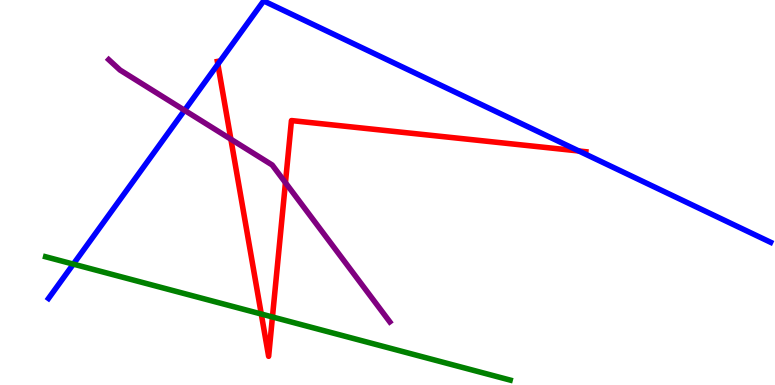[{'lines': ['blue', 'red'], 'intersections': [{'x': 2.81, 'y': 8.33}, {'x': 7.47, 'y': 6.08}]}, {'lines': ['green', 'red'], 'intersections': [{'x': 3.37, 'y': 1.84}, {'x': 3.52, 'y': 1.77}]}, {'lines': ['purple', 'red'], 'intersections': [{'x': 2.98, 'y': 6.38}, {'x': 3.68, 'y': 5.26}]}, {'lines': ['blue', 'green'], 'intersections': [{'x': 0.946, 'y': 3.14}]}, {'lines': ['blue', 'purple'], 'intersections': [{'x': 2.38, 'y': 7.13}]}, {'lines': ['green', 'purple'], 'intersections': []}]